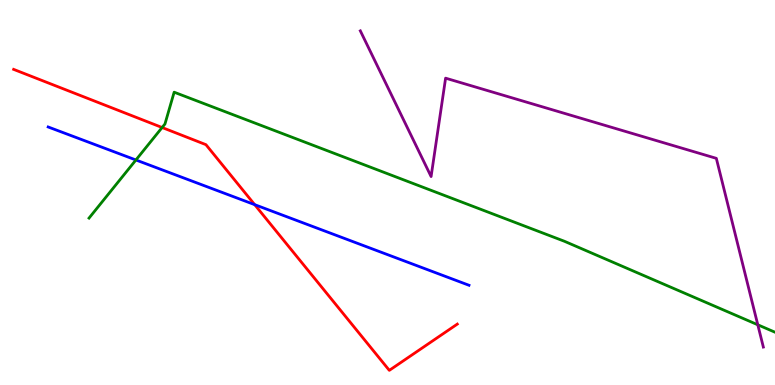[{'lines': ['blue', 'red'], 'intersections': [{'x': 3.29, 'y': 4.68}]}, {'lines': ['green', 'red'], 'intersections': [{'x': 2.09, 'y': 6.69}]}, {'lines': ['purple', 'red'], 'intersections': []}, {'lines': ['blue', 'green'], 'intersections': [{'x': 1.75, 'y': 5.84}]}, {'lines': ['blue', 'purple'], 'intersections': []}, {'lines': ['green', 'purple'], 'intersections': [{'x': 9.78, 'y': 1.56}]}]